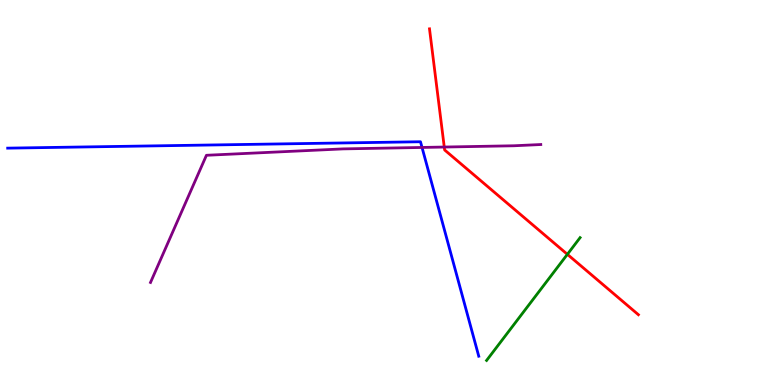[{'lines': ['blue', 'red'], 'intersections': []}, {'lines': ['green', 'red'], 'intersections': [{'x': 7.32, 'y': 3.39}]}, {'lines': ['purple', 'red'], 'intersections': [{'x': 5.73, 'y': 6.18}]}, {'lines': ['blue', 'green'], 'intersections': []}, {'lines': ['blue', 'purple'], 'intersections': [{'x': 5.45, 'y': 6.17}]}, {'lines': ['green', 'purple'], 'intersections': []}]